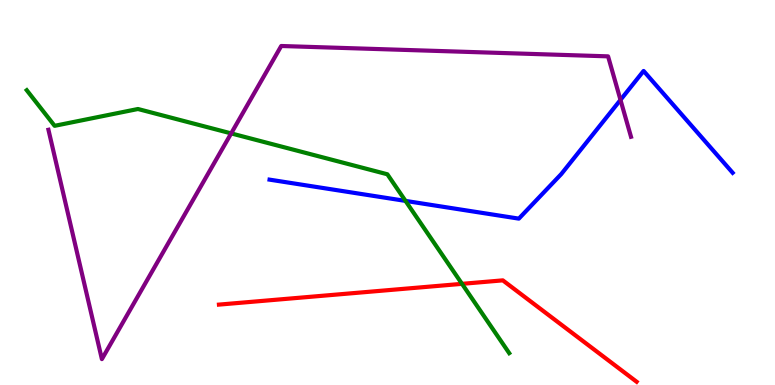[{'lines': ['blue', 'red'], 'intersections': []}, {'lines': ['green', 'red'], 'intersections': [{'x': 5.96, 'y': 2.63}]}, {'lines': ['purple', 'red'], 'intersections': []}, {'lines': ['blue', 'green'], 'intersections': [{'x': 5.23, 'y': 4.78}]}, {'lines': ['blue', 'purple'], 'intersections': [{'x': 8.01, 'y': 7.41}]}, {'lines': ['green', 'purple'], 'intersections': [{'x': 2.98, 'y': 6.54}]}]